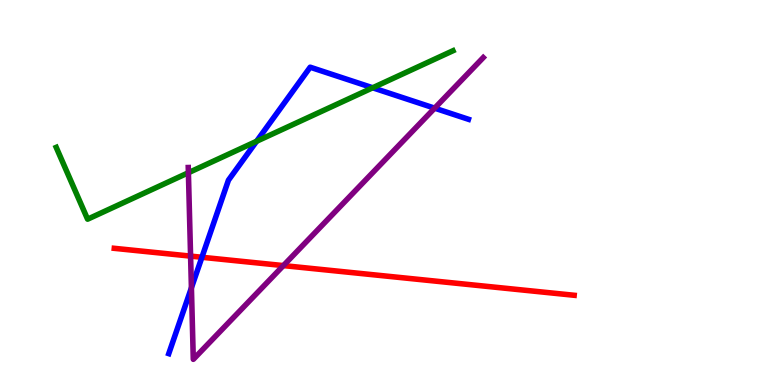[{'lines': ['blue', 'red'], 'intersections': [{'x': 2.61, 'y': 3.32}]}, {'lines': ['green', 'red'], 'intersections': []}, {'lines': ['purple', 'red'], 'intersections': [{'x': 2.46, 'y': 3.35}, {'x': 3.66, 'y': 3.1}]}, {'lines': ['blue', 'green'], 'intersections': [{'x': 3.31, 'y': 6.33}, {'x': 4.81, 'y': 7.72}]}, {'lines': ['blue', 'purple'], 'intersections': [{'x': 2.47, 'y': 2.52}, {'x': 5.61, 'y': 7.19}]}, {'lines': ['green', 'purple'], 'intersections': [{'x': 2.43, 'y': 5.51}]}]